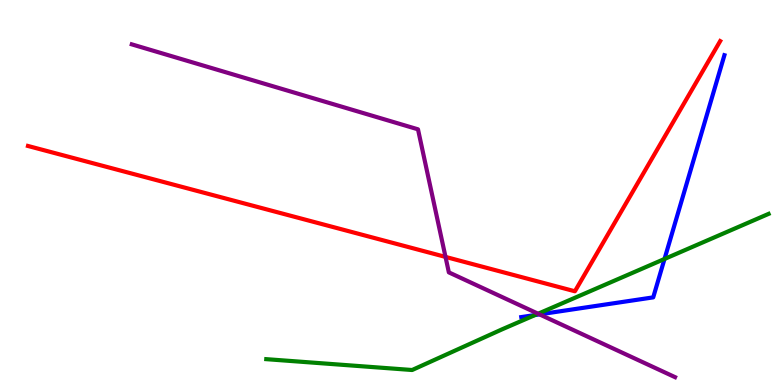[{'lines': ['blue', 'red'], 'intersections': []}, {'lines': ['green', 'red'], 'intersections': []}, {'lines': ['purple', 'red'], 'intersections': [{'x': 5.75, 'y': 3.33}]}, {'lines': ['blue', 'green'], 'intersections': [{'x': 6.9, 'y': 1.82}, {'x': 8.57, 'y': 3.27}]}, {'lines': ['blue', 'purple'], 'intersections': [{'x': 6.96, 'y': 1.83}]}, {'lines': ['green', 'purple'], 'intersections': [{'x': 6.94, 'y': 1.85}]}]